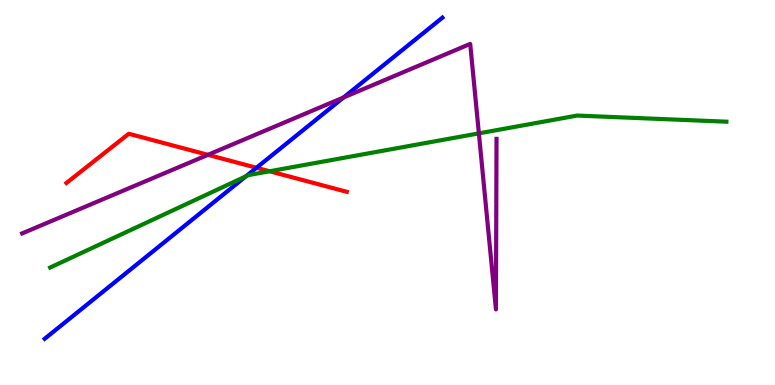[{'lines': ['blue', 'red'], 'intersections': [{'x': 3.31, 'y': 5.64}]}, {'lines': ['green', 'red'], 'intersections': [{'x': 3.48, 'y': 5.55}]}, {'lines': ['purple', 'red'], 'intersections': [{'x': 2.68, 'y': 5.98}]}, {'lines': ['blue', 'green'], 'intersections': [{'x': 3.17, 'y': 5.42}]}, {'lines': ['blue', 'purple'], 'intersections': [{'x': 4.43, 'y': 7.47}]}, {'lines': ['green', 'purple'], 'intersections': [{'x': 6.18, 'y': 6.54}]}]